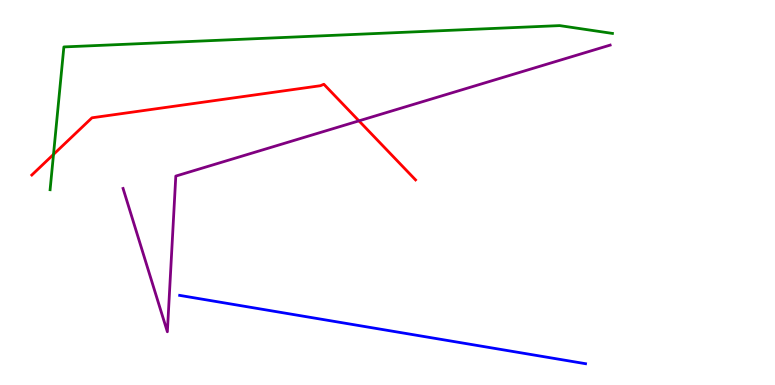[{'lines': ['blue', 'red'], 'intersections': []}, {'lines': ['green', 'red'], 'intersections': [{'x': 0.69, 'y': 5.99}]}, {'lines': ['purple', 'red'], 'intersections': [{'x': 4.63, 'y': 6.86}]}, {'lines': ['blue', 'green'], 'intersections': []}, {'lines': ['blue', 'purple'], 'intersections': []}, {'lines': ['green', 'purple'], 'intersections': []}]